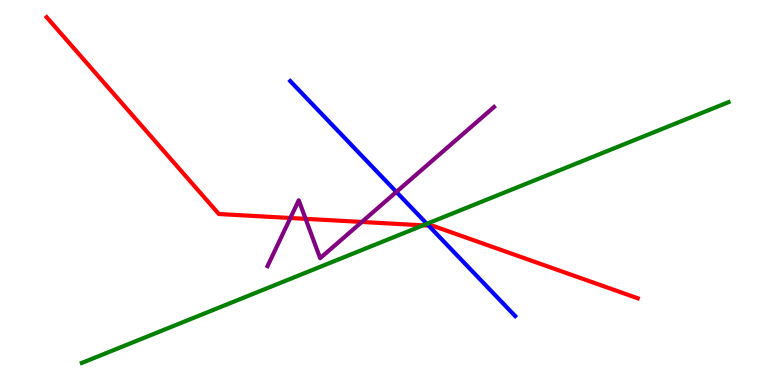[{'lines': ['blue', 'red'], 'intersections': [{'x': 5.53, 'y': 4.14}]}, {'lines': ['green', 'red'], 'intersections': [{'x': 5.46, 'y': 4.15}]}, {'lines': ['purple', 'red'], 'intersections': [{'x': 3.75, 'y': 4.34}, {'x': 3.94, 'y': 4.32}, {'x': 4.67, 'y': 4.23}]}, {'lines': ['blue', 'green'], 'intersections': [{'x': 5.51, 'y': 4.19}]}, {'lines': ['blue', 'purple'], 'intersections': [{'x': 5.11, 'y': 5.01}]}, {'lines': ['green', 'purple'], 'intersections': []}]